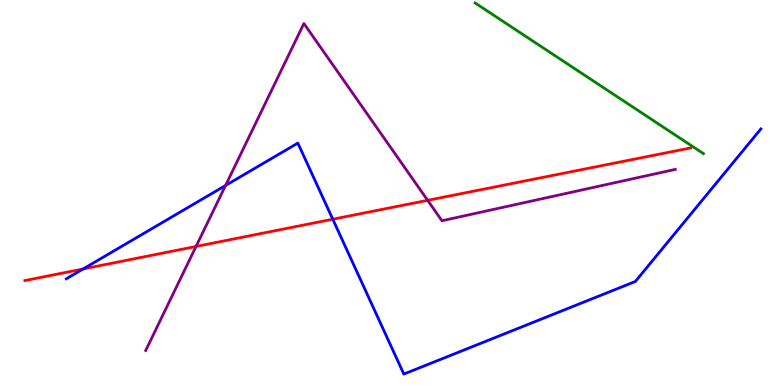[{'lines': ['blue', 'red'], 'intersections': [{'x': 1.07, 'y': 3.01}, {'x': 4.29, 'y': 4.31}]}, {'lines': ['green', 'red'], 'intersections': []}, {'lines': ['purple', 'red'], 'intersections': [{'x': 2.53, 'y': 3.6}, {'x': 5.52, 'y': 4.8}]}, {'lines': ['blue', 'green'], 'intersections': []}, {'lines': ['blue', 'purple'], 'intersections': [{'x': 2.91, 'y': 5.18}]}, {'lines': ['green', 'purple'], 'intersections': []}]